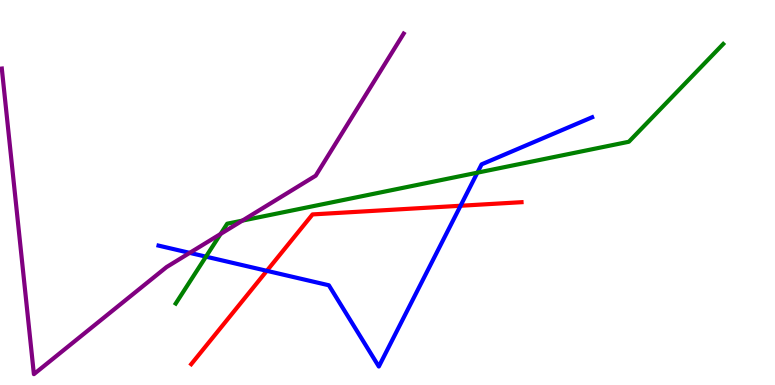[{'lines': ['blue', 'red'], 'intersections': [{'x': 3.44, 'y': 2.97}, {'x': 5.94, 'y': 4.66}]}, {'lines': ['green', 'red'], 'intersections': []}, {'lines': ['purple', 'red'], 'intersections': []}, {'lines': ['blue', 'green'], 'intersections': [{'x': 2.66, 'y': 3.33}, {'x': 6.16, 'y': 5.52}]}, {'lines': ['blue', 'purple'], 'intersections': [{'x': 2.45, 'y': 3.43}]}, {'lines': ['green', 'purple'], 'intersections': [{'x': 2.85, 'y': 3.92}, {'x': 3.13, 'y': 4.27}]}]